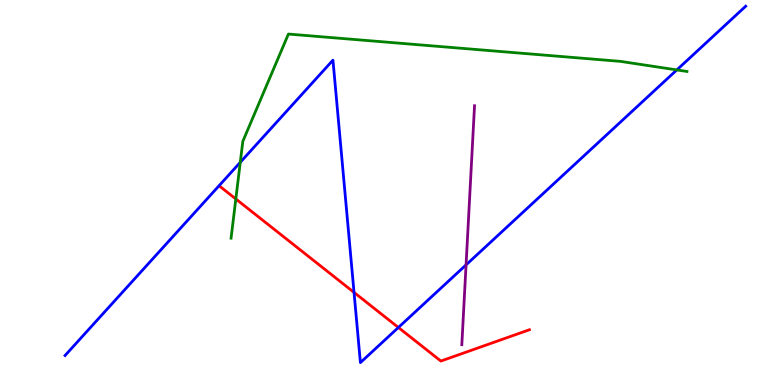[{'lines': ['blue', 'red'], 'intersections': [{'x': 4.57, 'y': 2.4}, {'x': 5.14, 'y': 1.49}]}, {'lines': ['green', 'red'], 'intersections': [{'x': 3.04, 'y': 4.83}]}, {'lines': ['purple', 'red'], 'intersections': []}, {'lines': ['blue', 'green'], 'intersections': [{'x': 3.1, 'y': 5.78}, {'x': 8.73, 'y': 8.18}]}, {'lines': ['blue', 'purple'], 'intersections': [{'x': 6.01, 'y': 3.12}]}, {'lines': ['green', 'purple'], 'intersections': []}]